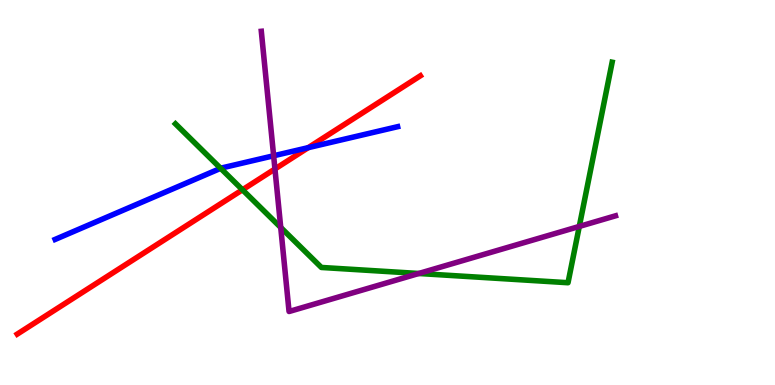[{'lines': ['blue', 'red'], 'intersections': [{'x': 3.98, 'y': 6.16}]}, {'lines': ['green', 'red'], 'intersections': [{'x': 3.13, 'y': 5.07}]}, {'lines': ['purple', 'red'], 'intersections': [{'x': 3.55, 'y': 5.61}]}, {'lines': ['blue', 'green'], 'intersections': [{'x': 2.85, 'y': 5.63}]}, {'lines': ['blue', 'purple'], 'intersections': [{'x': 3.53, 'y': 5.95}]}, {'lines': ['green', 'purple'], 'intersections': [{'x': 3.62, 'y': 4.09}, {'x': 5.4, 'y': 2.9}, {'x': 7.47, 'y': 4.12}]}]